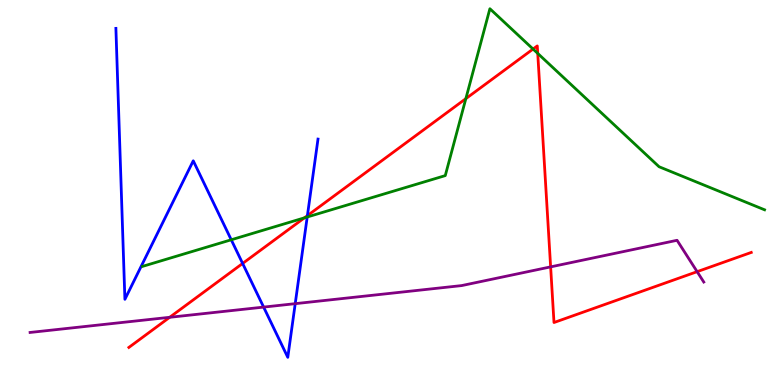[{'lines': ['blue', 'red'], 'intersections': [{'x': 3.13, 'y': 3.16}, {'x': 3.97, 'y': 4.4}]}, {'lines': ['green', 'red'], 'intersections': [{'x': 3.93, 'y': 4.34}, {'x': 6.01, 'y': 7.44}, {'x': 6.88, 'y': 8.73}, {'x': 6.94, 'y': 8.61}]}, {'lines': ['purple', 'red'], 'intersections': [{'x': 2.19, 'y': 1.76}, {'x': 7.1, 'y': 3.07}, {'x': 9.0, 'y': 2.94}]}, {'lines': ['blue', 'green'], 'intersections': [{'x': 2.98, 'y': 3.77}, {'x': 3.96, 'y': 4.36}]}, {'lines': ['blue', 'purple'], 'intersections': [{'x': 3.4, 'y': 2.02}, {'x': 3.81, 'y': 2.11}]}, {'lines': ['green', 'purple'], 'intersections': []}]